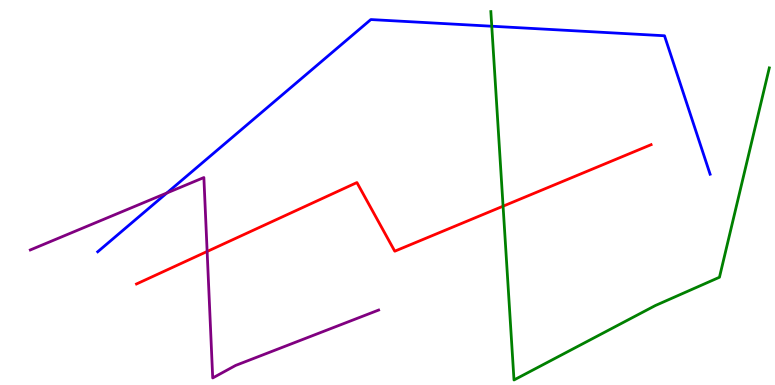[{'lines': ['blue', 'red'], 'intersections': []}, {'lines': ['green', 'red'], 'intersections': [{'x': 6.49, 'y': 4.64}]}, {'lines': ['purple', 'red'], 'intersections': [{'x': 2.67, 'y': 3.47}]}, {'lines': ['blue', 'green'], 'intersections': [{'x': 6.35, 'y': 9.32}]}, {'lines': ['blue', 'purple'], 'intersections': [{'x': 2.15, 'y': 4.99}]}, {'lines': ['green', 'purple'], 'intersections': []}]